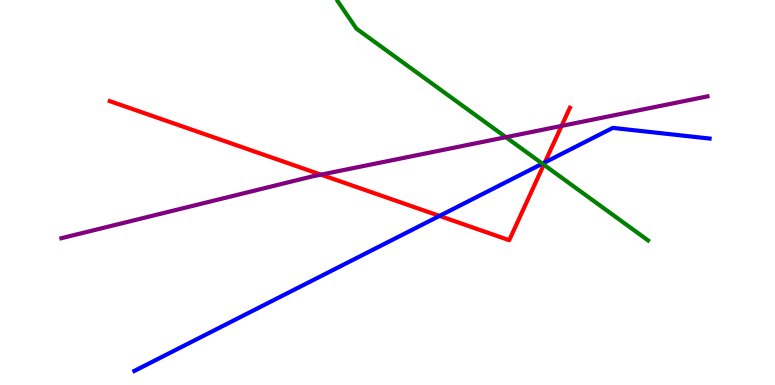[{'lines': ['blue', 'red'], 'intersections': [{'x': 5.67, 'y': 4.39}, {'x': 7.03, 'y': 5.78}]}, {'lines': ['green', 'red'], 'intersections': [{'x': 7.02, 'y': 5.72}]}, {'lines': ['purple', 'red'], 'intersections': [{'x': 4.14, 'y': 5.46}, {'x': 7.25, 'y': 6.73}]}, {'lines': ['blue', 'green'], 'intersections': [{'x': 7.0, 'y': 5.75}]}, {'lines': ['blue', 'purple'], 'intersections': []}, {'lines': ['green', 'purple'], 'intersections': [{'x': 6.53, 'y': 6.44}]}]